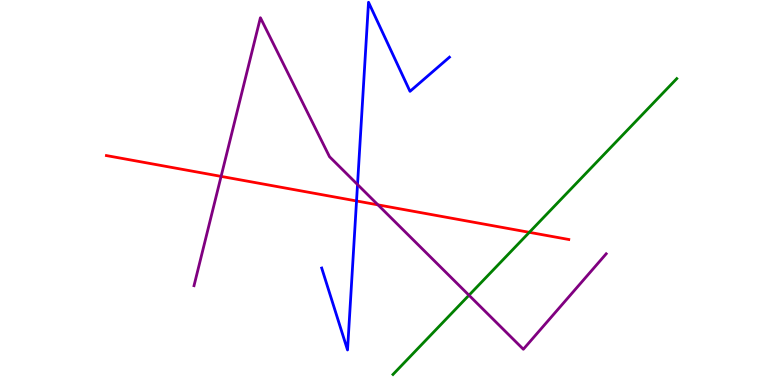[{'lines': ['blue', 'red'], 'intersections': [{'x': 4.6, 'y': 4.78}]}, {'lines': ['green', 'red'], 'intersections': [{'x': 6.83, 'y': 3.97}]}, {'lines': ['purple', 'red'], 'intersections': [{'x': 2.85, 'y': 5.42}, {'x': 4.88, 'y': 4.68}]}, {'lines': ['blue', 'green'], 'intersections': []}, {'lines': ['blue', 'purple'], 'intersections': [{'x': 4.61, 'y': 5.21}]}, {'lines': ['green', 'purple'], 'intersections': [{'x': 6.05, 'y': 2.33}]}]